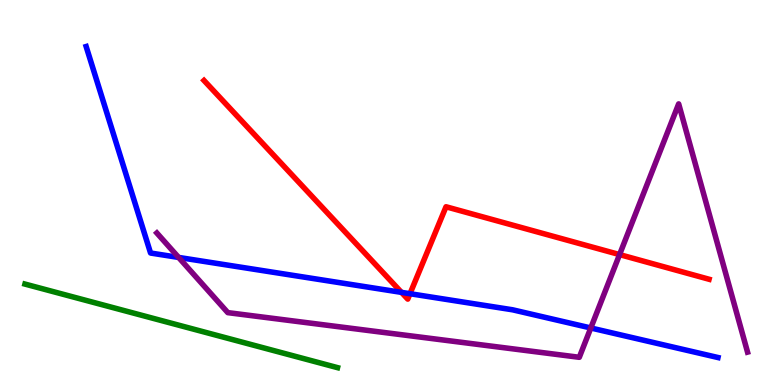[{'lines': ['blue', 'red'], 'intersections': [{'x': 5.18, 'y': 2.41}, {'x': 5.29, 'y': 2.37}]}, {'lines': ['green', 'red'], 'intersections': []}, {'lines': ['purple', 'red'], 'intersections': [{'x': 7.99, 'y': 3.39}]}, {'lines': ['blue', 'green'], 'intersections': []}, {'lines': ['blue', 'purple'], 'intersections': [{'x': 2.3, 'y': 3.31}, {'x': 7.62, 'y': 1.48}]}, {'lines': ['green', 'purple'], 'intersections': []}]